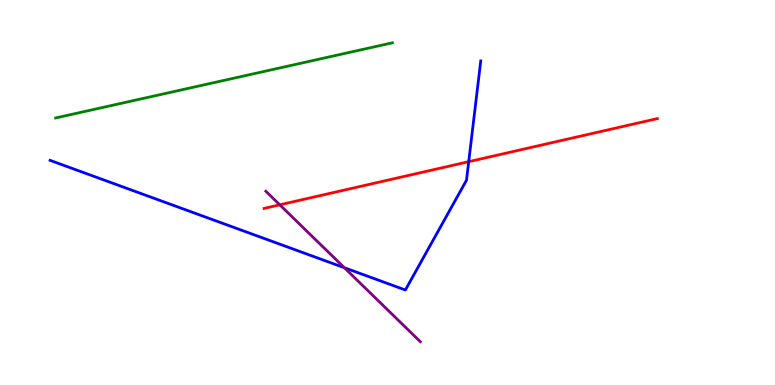[{'lines': ['blue', 'red'], 'intersections': [{'x': 6.05, 'y': 5.8}]}, {'lines': ['green', 'red'], 'intersections': []}, {'lines': ['purple', 'red'], 'intersections': [{'x': 3.61, 'y': 4.68}]}, {'lines': ['blue', 'green'], 'intersections': []}, {'lines': ['blue', 'purple'], 'intersections': [{'x': 4.44, 'y': 3.05}]}, {'lines': ['green', 'purple'], 'intersections': []}]